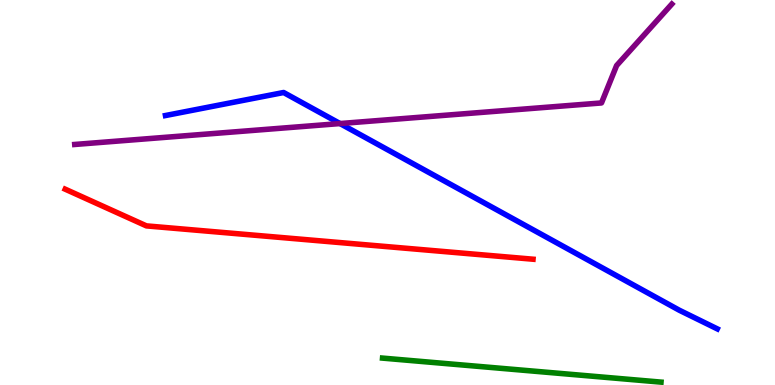[{'lines': ['blue', 'red'], 'intersections': []}, {'lines': ['green', 'red'], 'intersections': []}, {'lines': ['purple', 'red'], 'intersections': []}, {'lines': ['blue', 'green'], 'intersections': []}, {'lines': ['blue', 'purple'], 'intersections': [{'x': 4.39, 'y': 6.79}]}, {'lines': ['green', 'purple'], 'intersections': []}]